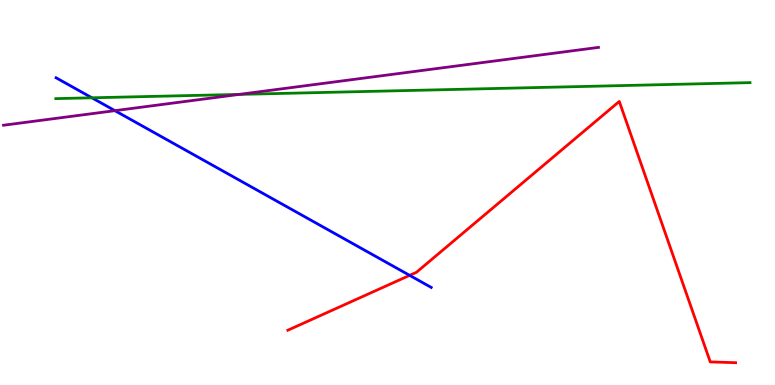[{'lines': ['blue', 'red'], 'intersections': [{'x': 5.29, 'y': 2.85}]}, {'lines': ['green', 'red'], 'intersections': []}, {'lines': ['purple', 'red'], 'intersections': []}, {'lines': ['blue', 'green'], 'intersections': [{'x': 1.19, 'y': 7.46}]}, {'lines': ['blue', 'purple'], 'intersections': [{'x': 1.48, 'y': 7.13}]}, {'lines': ['green', 'purple'], 'intersections': [{'x': 3.09, 'y': 7.55}]}]